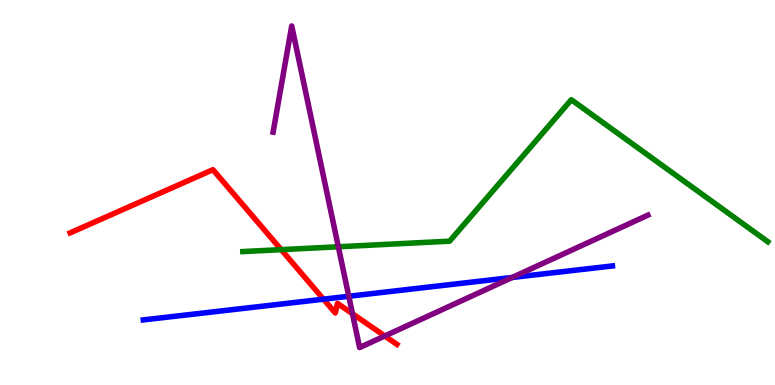[{'lines': ['blue', 'red'], 'intersections': [{'x': 4.17, 'y': 2.23}]}, {'lines': ['green', 'red'], 'intersections': [{'x': 3.63, 'y': 3.52}]}, {'lines': ['purple', 'red'], 'intersections': [{'x': 4.55, 'y': 1.85}, {'x': 4.96, 'y': 1.27}]}, {'lines': ['blue', 'green'], 'intersections': []}, {'lines': ['blue', 'purple'], 'intersections': [{'x': 4.5, 'y': 2.3}, {'x': 6.61, 'y': 2.79}]}, {'lines': ['green', 'purple'], 'intersections': [{'x': 4.37, 'y': 3.59}]}]